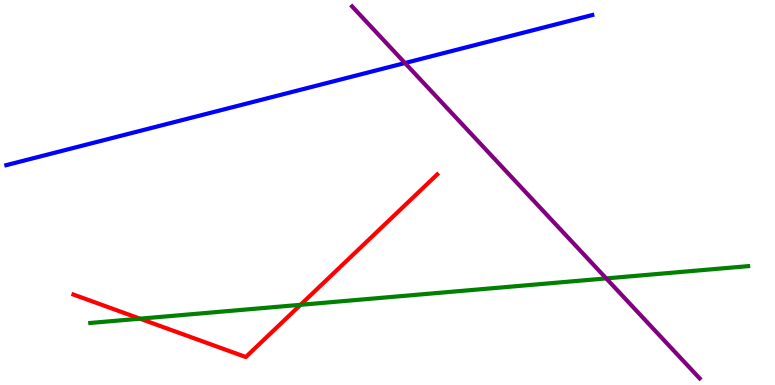[{'lines': ['blue', 'red'], 'intersections': []}, {'lines': ['green', 'red'], 'intersections': [{'x': 1.81, 'y': 1.72}, {'x': 3.88, 'y': 2.08}]}, {'lines': ['purple', 'red'], 'intersections': []}, {'lines': ['blue', 'green'], 'intersections': []}, {'lines': ['blue', 'purple'], 'intersections': [{'x': 5.23, 'y': 8.36}]}, {'lines': ['green', 'purple'], 'intersections': [{'x': 7.82, 'y': 2.77}]}]